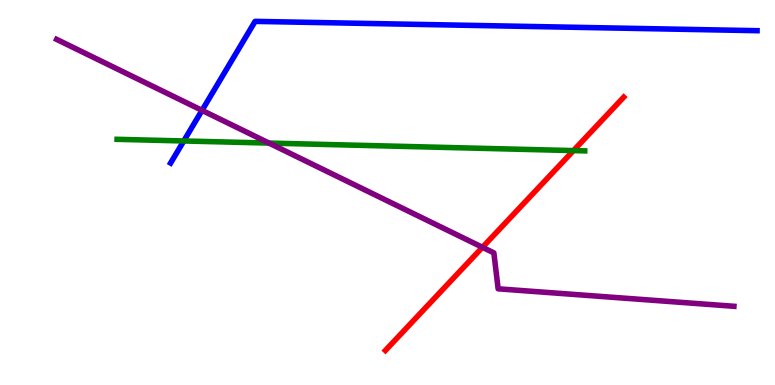[{'lines': ['blue', 'red'], 'intersections': []}, {'lines': ['green', 'red'], 'intersections': [{'x': 7.4, 'y': 6.09}]}, {'lines': ['purple', 'red'], 'intersections': [{'x': 6.23, 'y': 3.58}]}, {'lines': ['blue', 'green'], 'intersections': [{'x': 2.37, 'y': 6.34}]}, {'lines': ['blue', 'purple'], 'intersections': [{'x': 2.61, 'y': 7.13}]}, {'lines': ['green', 'purple'], 'intersections': [{'x': 3.47, 'y': 6.28}]}]